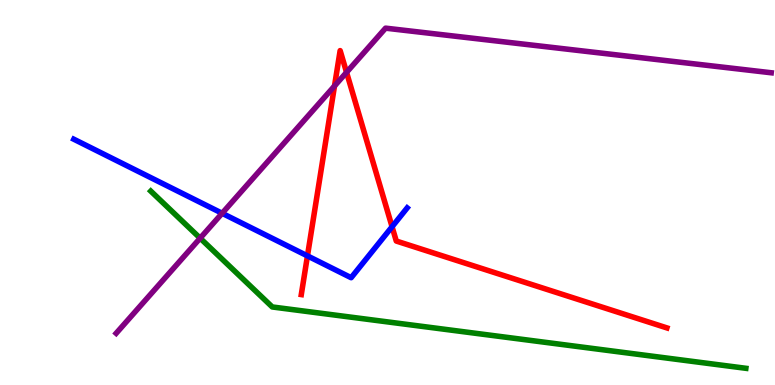[{'lines': ['blue', 'red'], 'intersections': [{'x': 3.97, 'y': 3.35}, {'x': 5.06, 'y': 4.11}]}, {'lines': ['green', 'red'], 'intersections': []}, {'lines': ['purple', 'red'], 'intersections': [{'x': 4.32, 'y': 7.77}, {'x': 4.47, 'y': 8.12}]}, {'lines': ['blue', 'green'], 'intersections': []}, {'lines': ['blue', 'purple'], 'intersections': [{'x': 2.87, 'y': 4.46}]}, {'lines': ['green', 'purple'], 'intersections': [{'x': 2.58, 'y': 3.81}]}]